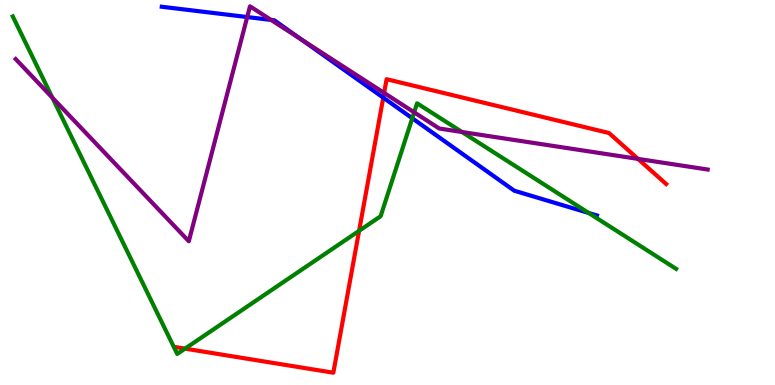[{'lines': ['blue', 'red'], 'intersections': [{'x': 4.95, 'y': 7.46}]}, {'lines': ['green', 'red'], 'intersections': [{'x': 2.39, 'y': 0.945}, {'x': 4.63, 'y': 4.0}]}, {'lines': ['purple', 'red'], 'intersections': [{'x': 4.96, 'y': 7.59}, {'x': 8.23, 'y': 5.87}]}, {'lines': ['blue', 'green'], 'intersections': [{'x': 5.32, 'y': 6.93}, {'x': 7.6, 'y': 4.47}]}, {'lines': ['blue', 'purple'], 'intersections': [{'x': 3.19, 'y': 9.56}, {'x': 3.5, 'y': 9.48}, {'x': 3.88, 'y': 8.98}]}, {'lines': ['green', 'purple'], 'intersections': [{'x': 0.676, 'y': 7.46}, {'x': 5.34, 'y': 7.08}, {'x': 5.96, 'y': 6.57}]}]